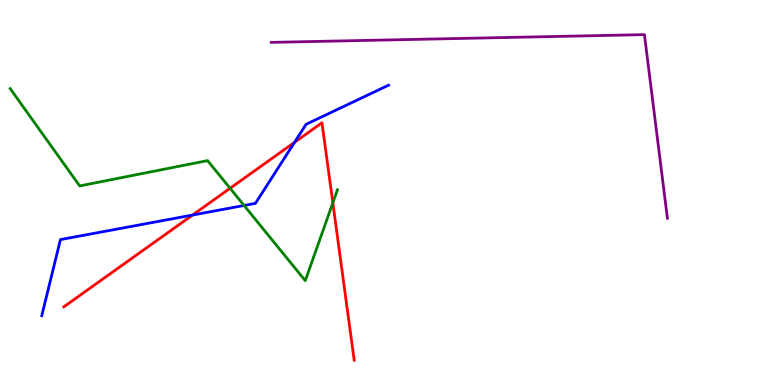[{'lines': ['blue', 'red'], 'intersections': [{'x': 2.48, 'y': 4.41}, {'x': 3.8, 'y': 6.3}]}, {'lines': ['green', 'red'], 'intersections': [{'x': 2.97, 'y': 5.11}, {'x': 4.29, 'y': 4.73}]}, {'lines': ['purple', 'red'], 'intersections': []}, {'lines': ['blue', 'green'], 'intersections': [{'x': 3.15, 'y': 4.66}]}, {'lines': ['blue', 'purple'], 'intersections': []}, {'lines': ['green', 'purple'], 'intersections': []}]